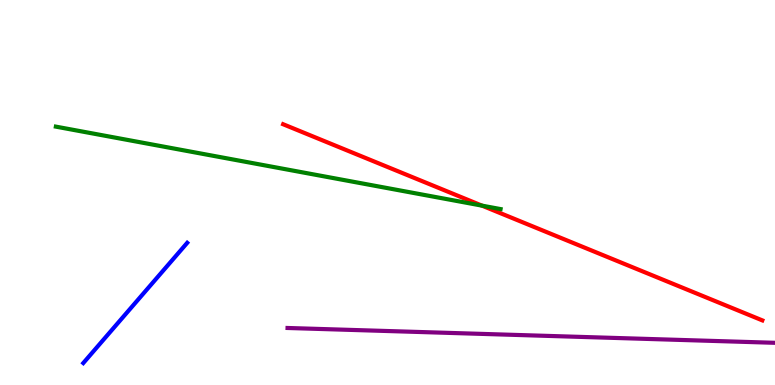[{'lines': ['blue', 'red'], 'intersections': []}, {'lines': ['green', 'red'], 'intersections': [{'x': 6.22, 'y': 4.66}]}, {'lines': ['purple', 'red'], 'intersections': []}, {'lines': ['blue', 'green'], 'intersections': []}, {'lines': ['blue', 'purple'], 'intersections': []}, {'lines': ['green', 'purple'], 'intersections': []}]